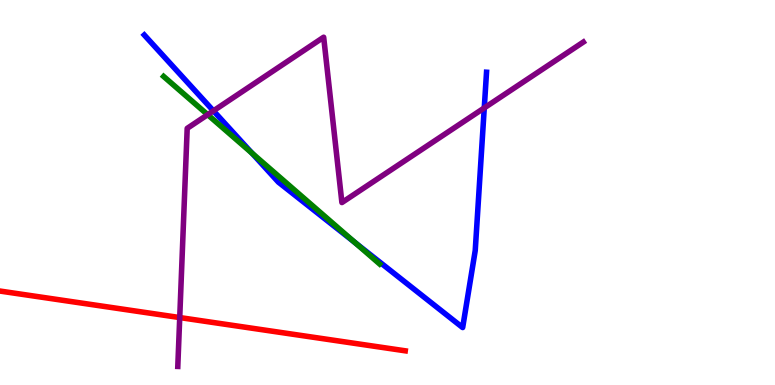[{'lines': ['blue', 'red'], 'intersections': []}, {'lines': ['green', 'red'], 'intersections': []}, {'lines': ['purple', 'red'], 'intersections': [{'x': 2.32, 'y': 1.75}]}, {'lines': ['blue', 'green'], 'intersections': [{'x': 3.25, 'y': 6.02}, {'x': 4.58, 'y': 3.7}]}, {'lines': ['blue', 'purple'], 'intersections': [{'x': 2.75, 'y': 7.12}, {'x': 6.25, 'y': 7.2}]}, {'lines': ['green', 'purple'], 'intersections': [{'x': 2.68, 'y': 7.02}]}]